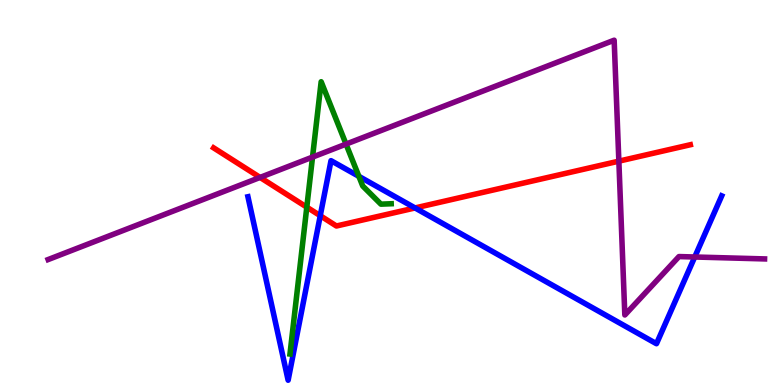[{'lines': ['blue', 'red'], 'intersections': [{'x': 4.13, 'y': 4.4}, {'x': 5.36, 'y': 4.6}]}, {'lines': ['green', 'red'], 'intersections': [{'x': 3.96, 'y': 4.62}]}, {'lines': ['purple', 'red'], 'intersections': [{'x': 3.36, 'y': 5.39}, {'x': 7.99, 'y': 5.81}]}, {'lines': ['blue', 'green'], 'intersections': [{'x': 4.63, 'y': 5.42}]}, {'lines': ['blue', 'purple'], 'intersections': [{'x': 8.96, 'y': 3.32}]}, {'lines': ['green', 'purple'], 'intersections': [{'x': 4.03, 'y': 5.92}, {'x': 4.46, 'y': 6.26}]}]